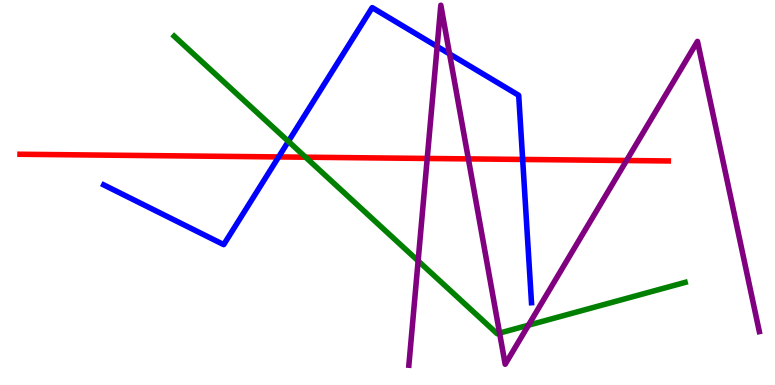[{'lines': ['blue', 'red'], 'intersections': [{'x': 3.6, 'y': 5.92}, {'x': 6.74, 'y': 5.86}]}, {'lines': ['green', 'red'], 'intersections': [{'x': 3.94, 'y': 5.92}]}, {'lines': ['purple', 'red'], 'intersections': [{'x': 5.51, 'y': 5.88}, {'x': 6.04, 'y': 5.87}, {'x': 8.08, 'y': 5.83}]}, {'lines': ['blue', 'green'], 'intersections': [{'x': 3.72, 'y': 6.33}]}, {'lines': ['blue', 'purple'], 'intersections': [{'x': 5.64, 'y': 8.79}, {'x': 5.8, 'y': 8.6}]}, {'lines': ['green', 'purple'], 'intersections': [{'x': 5.4, 'y': 3.22}, {'x': 6.45, 'y': 1.35}, {'x': 6.82, 'y': 1.55}]}]